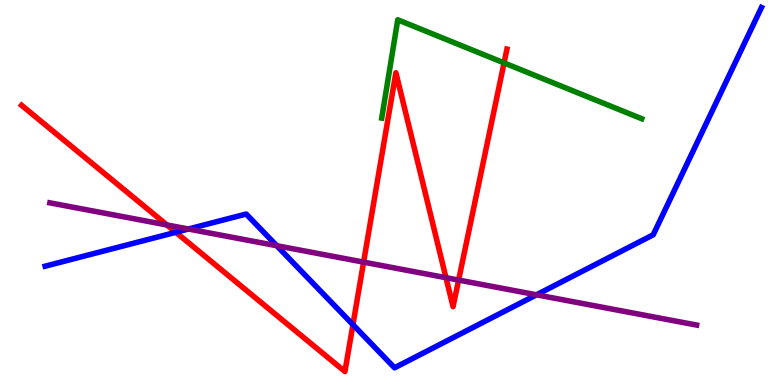[{'lines': ['blue', 'red'], 'intersections': [{'x': 2.27, 'y': 3.97}, {'x': 4.55, 'y': 1.57}]}, {'lines': ['green', 'red'], 'intersections': [{'x': 6.5, 'y': 8.37}]}, {'lines': ['purple', 'red'], 'intersections': [{'x': 2.15, 'y': 4.16}, {'x': 4.69, 'y': 3.19}, {'x': 5.75, 'y': 2.79}, {'x': 5.92, 'y': 2.73}]}, {'lines': ['blue', 'green'], 'intersections': []}, {'lines': ['blue', 'purple'], 'intersections': [{'x': 2.43, 'y': 4.05}, {'x': 3.57, 'y': 3.62}, {'x': 6.92, 'y': 2.34}]}, {'lines': ['green', 'purple'], 'intersections': []}]